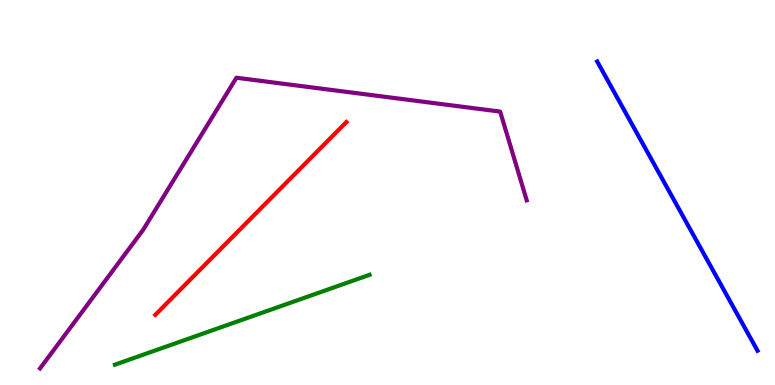[{'lines': ['blue', 'red'], 'intersections': []}, {'lines': ['green', 'red'], 'intersections': []}, {'lines': ['purple', 'red'], 'intersections': []}, {'lines': ['blue', 'green'], 'intersections': []}, {'lines': ['blue', 'purple'], 'intersections': []}, {'lines': ['green', 'purple'], 'intersections': []}]